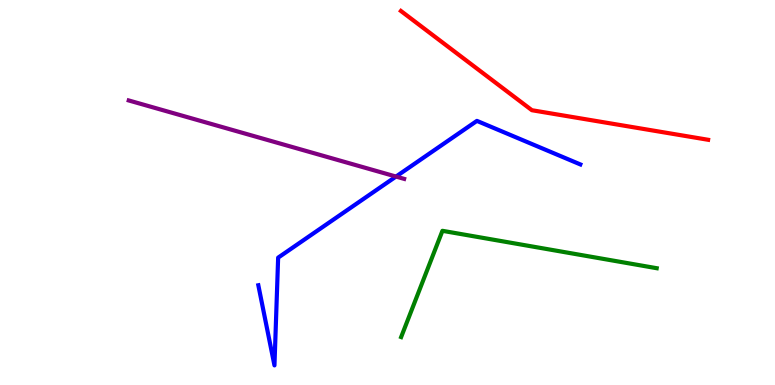[{'lines': ['blue', 'red'], 'intersections': []}, {'lines': ['green', 'red'], 'intersections': []}, {'lines': ['purple', 'red'], 'intersections': []}, {'lines': ['blue', 'green'], 'intersections': []}, {'lines': ['blue', 'purple'], 'intersections': [{'x': 5.11, 'y': 5.41}]}, {'lines': ['green', 'purple'], 'intersections': []}]